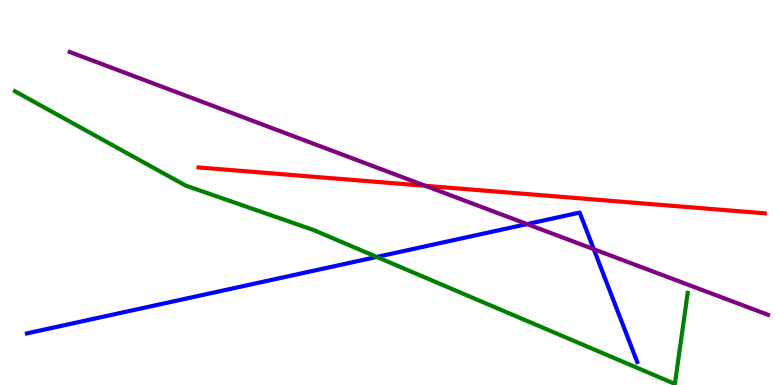[{'lines': ['blue', 'red'], 'intersections': []}, {'lines': ['green', 'red'], 'intersections': []}, {'lines': ['purple', 'red'], 'intersections': [{'x': 5.49, 'y': 5.17}]}, {'lines': ['blue', 'green'], 'intersections': [{'x': 4.86, 'y': 3.33}]}, {'lines': ['blue', 'purple'], 'intersections': [{'x': 6.8, 'y': 4.18}, {'x': 7.66, 'y': 3.53}]}, {'lines': ['green', 'purple'], 'intersections': []}]